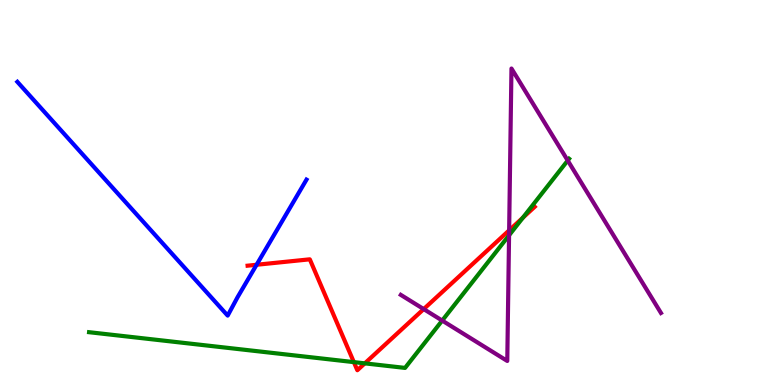[{'lines': ['blue', 'red'], 'intersections': [{'x': 3.31, 'y': 3.12}]}, {'lines': ['green', 'red'], 'intersections': [{'x': 4.57, 'y': 0.594}, {'x': 4.71, 'y': 0.562}, {'x': 6.75, 'y': 4.35}]}, {'lines': ['purple', 'red'], 'intersections': [{'x': 5.47, 'y': 1.97}, {'x': 6.57, 'y': 4.02}]}, {'lines': ['blue', 'green'], 'intersections': []}, {'lines': ['blue', 'purple'], 'intersections': []}, {'lines': ['green', 'purple'], 'intersections': [{'x': 5.71, 'y': 1.67}, {'x': 6.57, 'y': 3.89}, {'x': 7.33, 'y': 5.83}]}]